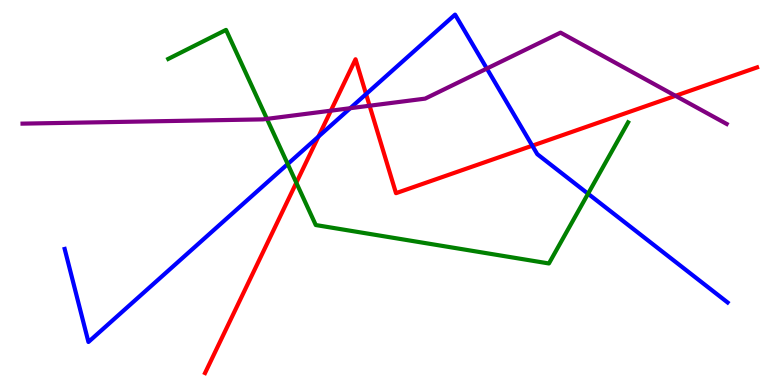[{'lines': ['blue', 'red'], 'intersections': [{'x': 4.11, 'y': 6.45}, {'x': 4.72, 'y': 7.56}, {'x': 6.87, 'y': 6.22}]}, {'lines': ['green', 'red'], 'intersections': [{'x': 3.82, 'y': 5.25}]}, {'lines': ['purple', 'red'], 'intersections': [{'x': 4.27, 'y': 7.13}, {'x': 4.77, 'y': 7.25}, {'x': 8.72, 'y': 7.51}]}, {'lines': ['blue', 'green'], 'intersections': [{'x': 3.71, 'y': 5.74}, {'x': 7.59, 'y': 4.97}]}, {'lines': ['blue', 'purple'], 'intersections': [{'x': 4.52, 'y': 7.19}, {'x': 6.28, 'y': 8.22}]}, {'lines': ['green', 'purple'], 'intersections': [{'x': 3.44, 'y': 6.91}]}]